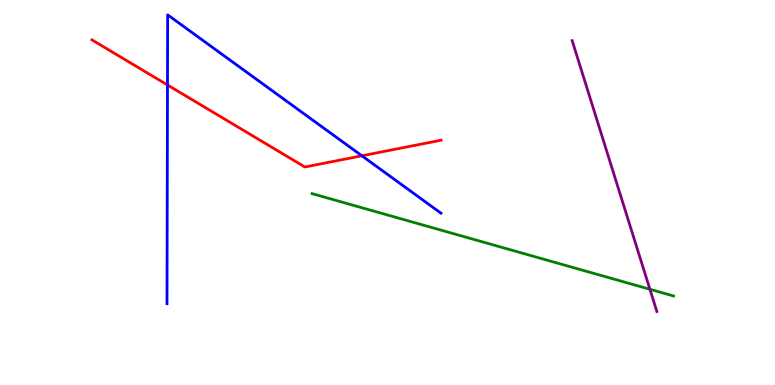[{'lines': ['blue', 'red'], 'intersections': [{'x': 2.16, 'y': 7.79}, {'x': 4.67, 'y': 5.95}]}, {'lines': ['green', 'red'], 'intersections': []}, {'lines': ['purple', 'red'], 'intersections': []}, {'lines': ['blue', 'green'], 'intersections': []}, {'lines': ['blue', 'purple'], 'intersections': []}, {'lines': ['green', 'purple'], 'intersections': [{'x': 8.39, 'y': 2.49}]}]